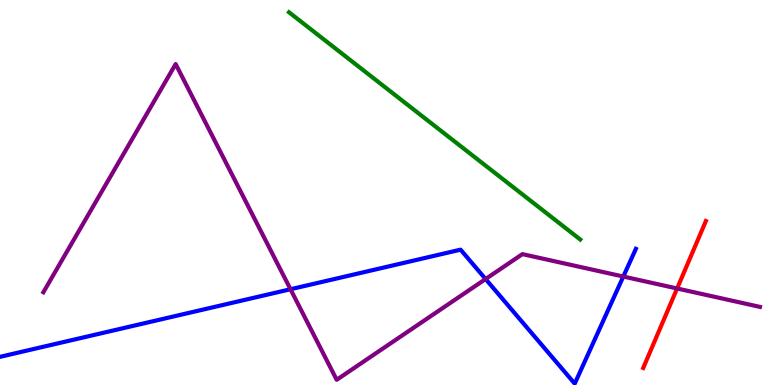[{'lines': ['blue', 'red'], 'intersections': []}, {'lines': ['green', 'red'], 'intersections': []}, {'lines': ['purple', 'red'], 'intersections': [{'x': 8.74, 'y': 2.51}]}, {'lines': ['blue', 'green'], 'intersections': []}, {'lines': ['blue', 'purple'], 'intersections': [{'x': 3.75, 'y': 2.49}, {'x': 6.27, 'y': 2.75}, {'x': 8.04, 'y': 2.82}]}, {'lines': ['green', 'purple'], 'intersections': []}]